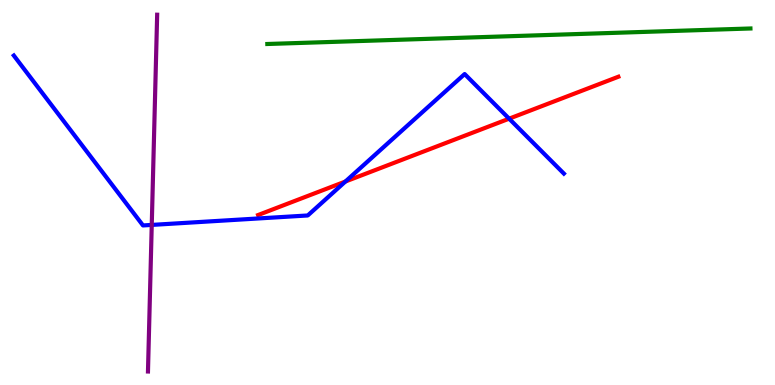[{'lines': ['blue', 'red'], 'intersections': [{'x': 4.46, 'y': 5.29}, {'x': 6.57, 'y': 6.92}]}, {'lines': ['green', 'red'], 'intersections': []}, {'lines': ['purple', 'red'], 'intersections': []}, {'lines': ['blue', 'green'], 'intersections': []}, {'lines': ['blue', 'purple'], 'intersections': [{'x': 1.96, 'y': 4.16}]}, {'lines': ['green', 'purple'], 'intersections': []}]